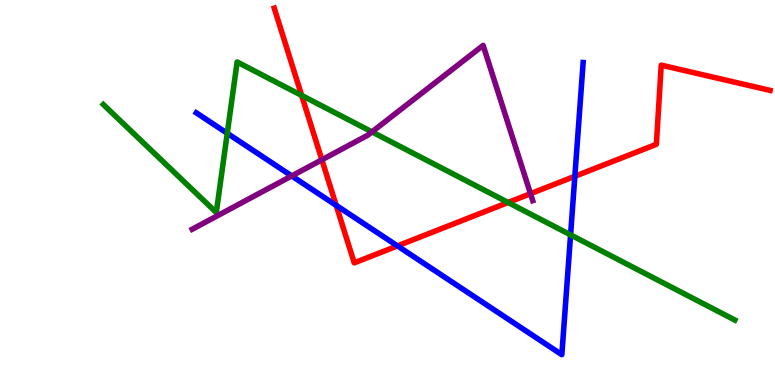[{'lines': ['blue', 'red'], 'intersections': [{'x': 4.34, 'y': 4.67}, {'x': 5.13, 'y': 3.61}, {'x': 7.42, 'y': 5.42}]}, {'lines': ['green', 'red'], 'intersections': [{'x': 3.89, 'y': 7.52}, {'x': 6.56, 'y': 4.74}]}, {'lines': ['purple', 'red'], 'intersections': [{'x': 4.15, 'y': 5.85}, {'x': 6.85, 'y': 4.97}]}, {'lines': ['blue', 'green'], 'intersections': [{'x': 2.93, 'y': 6.54}, {'x': 7.36, 'y': 3.9}]}, {'lines': ['blue', 'purple'], 'intersections': [{'x': 3.76, 'y': 5.43}]}, {'lines': ['green', 'purple'], 'intersections': [{'x': 4.8, 'y': 6.57}]}]